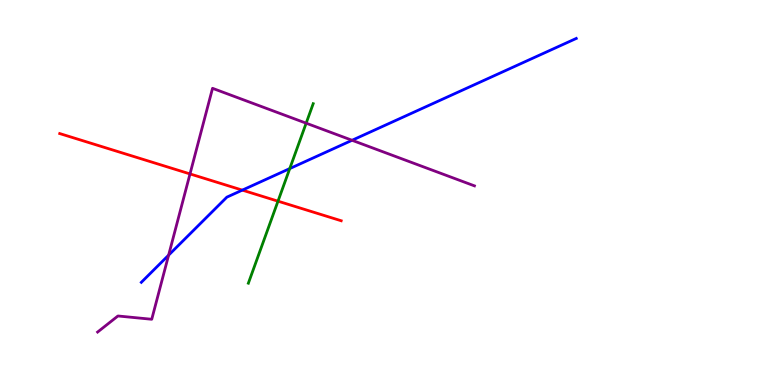[{'lines': ['blue', 'red'], 'intersections': [{'x': 3.13, 'y': 5.06}]}, {'lines': ['green', 'red'], 'intersections': [{'x': 3.59, 'y': 4.77}]}, {'lines': ['purple', 'red'], 'intersections': [{'x': 2.45, 'y': 5.48}]}, {'lines': ['blue', 'green'], 'intersections': [{'x': 3.74, 'y': 5.62}]}, {'lines': ['blue', 'purple'], 'intersections': [{'x': 2.18, 'y': 3.37}, {'x': 4.54, 'y': 6.36}]}, {'lines': ['green', 'purple'], 'intersections': [{'x': 3.95, 'y': 6.8}]}]